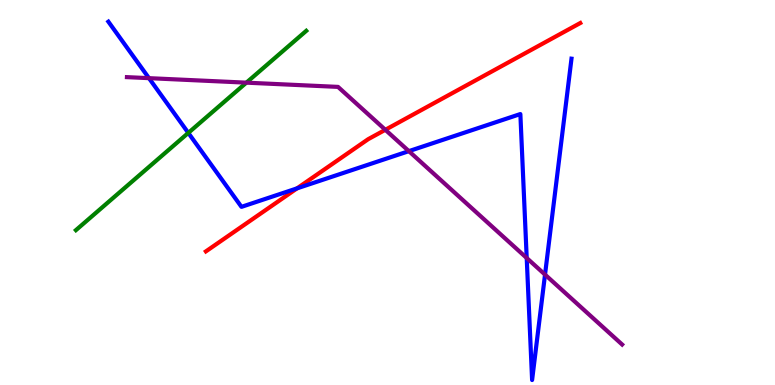[{'lines': ['blue', 'red'], 'intersections': [{'x': 3.83, 'y': 5.11}]}, {'lines': ['green', 'red'], 'intersections': []}, {'lines': ['purple', 'red'], 'intersections': [{'x': 4.97, 'y': 6.63}]}, {'lines': ['blue', 'green'], 'intersections': [{'x': 2.43, 'y': 6.55}]}, {'lines': ['blue', 'purple'], 'intersections': [{'x': 1.92, 'y': 7.97}, {'x': 5.28, 'y': 6.07}, {'x': 6.8, 'y': 3.3}, {'x': 7.03, 'y': 2.87}]}, {'lines': ['green', 'purple'], 'intersections': [{'x': 3.18, 'y': 7.85}]}]